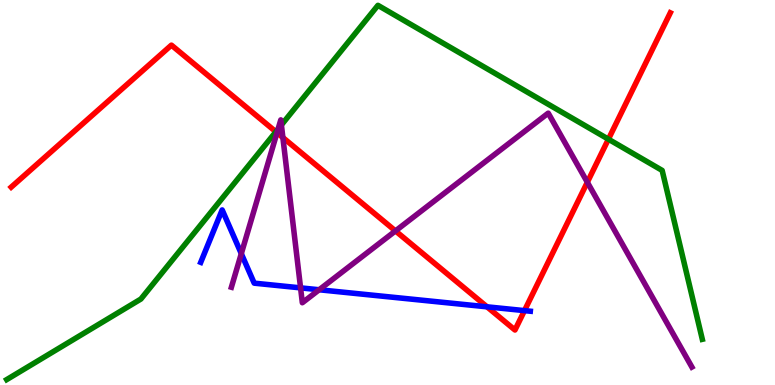[{'lines': ['blue', 'red'], 'intersections': [{'x': 6.28, 'y': 2.03}, {'x': 6.77, 'y': 1.93}]}, {'lines': ['green', 'red'], 'intersections': [{'x': 3.56, 'y': 6.58}, {'x': 7.85, 'y': 6.38}]}, {'lines': ['purple', 'red'], 'intersections': [{'x': 3.57, 'y': 6.55}, {'x': 3.65, 'y': 6.43}, {'x': 5.1, 'y': 4.0}, {'x': 7.58, 'y': 5.27}]}, {'lines': ['blue', 'green'], 'intersections': []}, {'lines': ['blue', 'purple'], 'intersections': [{'x': 3.11, 'y': 3.41}, {'x': 3.88, 'y': 2.52}, {'x': 4.12, 'y': 2.47}]}, {'lines': ['green', 'purple'], 'intersections': [{'x': 3.59, 'y': 6.65}, {'x': 3.63, 'y': 6.75}]}]